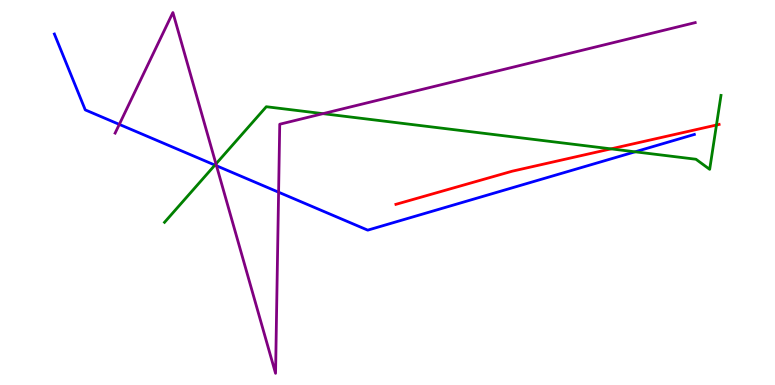[{'lines': ['blue', 'red'], 'intersections': []}, {'lines': ['green', 'red'], 'intersections': [{'x': 7.88, 'y': 6.13}, {'x': 9.24, 'y': 6.75}]}, {'lines': ['purple', 'red'], 'intersections': []}, {'lines': ['blue', 'green'], 'intersections': [{'x': 2.77, 'y': 5.71}, {'x': 8.19, 'y': 6.06}]}, {'lines': ['blue', 'purple'], 'intersections': [{'x': 1.54, 'y': 6.77}, {'x': 2.79, 'y': 5.69}, {'x': 3.59, 'y': 5.01}]}, {'lines': ['green', 'purple'], 'intersections': [{'x': 2.79, 'y': 5.74}, {'x': 4.17, 'y': 7.05}]}]